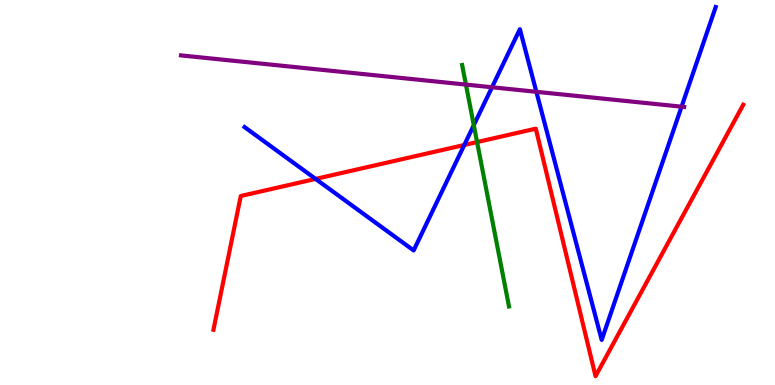[{'lines': ['blue', 'red'], 'intersections': [{'x': 4.07, 'y': 5.35}, {'x': 5.99, 'y': 6.23}]}, {'lines': ['green', 'red'], 'intersections': [{'x': 6.16, 'y': 6.31}]}, {'lines': ['purple', 'red'], 'intersections': []}, {'lines': ['blue', 'green'], 'intersections': [{'x': 6.11, 'y': 6.75}]}, {'lines': ['blue', 'purple'], 'intersections': [{'x': 6.35, 'y': 7.73}, {'x': 6.92, 'y': 7.62}, {'x': 8.79, 'y': 7.23}]}, {'lines': ['green', 'purple'], 'intersections': [{'x': 6.01, 'y': 7.8}]}]